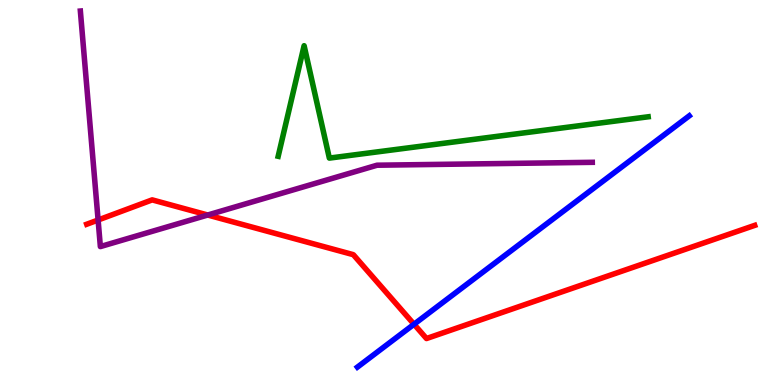[{'lines': ['blue', 'red'], 'intersections': [{'x': 5.34, 'y': 1.58}]}, {'lines': ['green', 'red'], 'intersections': []}, {'lines': ['purple', 'red'], 'intersections': [{'x': 1.27, 'y': 4.29}, {'x': 2.68, 'y': 4.42}]}, {'lines': ['blue', 'green'], 'intersections': []}, {'lines': ['blue', 'purple'], 'intersections': []}, {'lines': ['green', 'purple'], 'intersections': []}]